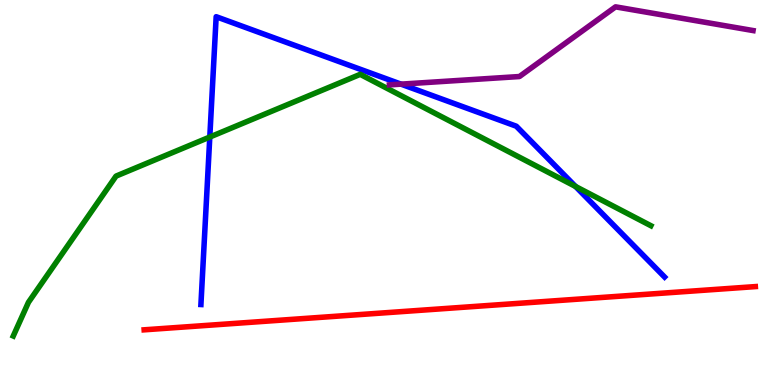[{'lines': ['blue', 'red'], 'intersections': []}, {'lines': ['green', 'red'], 'intersections': []}, {'lines': ['purple', 'red'], 'intersections': []}, {'lines': ['blue', 'green'], 'intersections': [{'x': 2.71, 'y': 6.44}, {'x': 7.43, 'y': 5.16}]}, {'lines': ['blue', 'purple'], 'intersections': [{'x': 5.17, 'y': 7.81}]}, {'lines': ['green', 'purple'], 'intersections': []}]